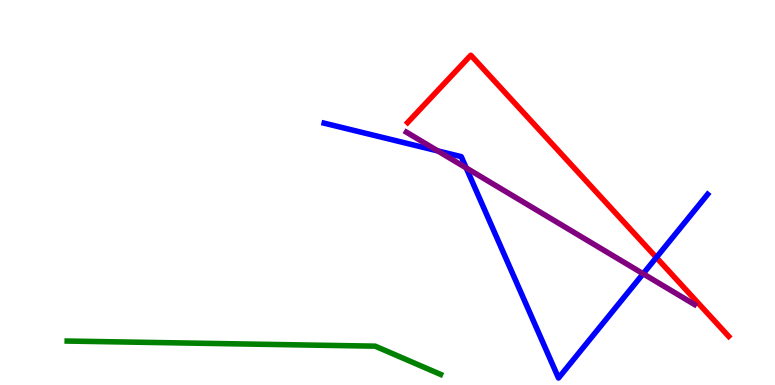[{'lines': ['blue', 'red'], 'intersections': [{'x': 8.47, 'y': 3.31}]}, {'lines': ['green', 'red'], 'intersections': []}, {'lines': ['purple', 'red'], 'intersections': []}, {'lines': ['blue', 'green'], 'intersections': []}, {'lines': ['blue', 'purple'], 'intersections': [{'x': 5.65, 'y': 6.08}, {'x': 6.02, 'y': 5.64}, {'x': 8.3, 'y': 2.89}]}, {'lines': ['green', 'purple'], 'intersections': []}]